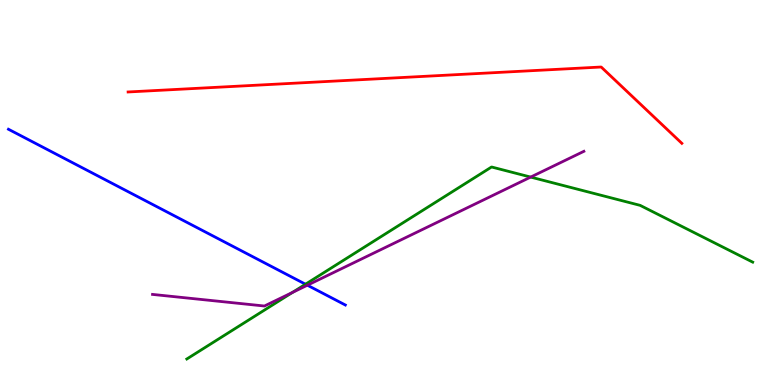[{'lines': ['blue', 'red'], 'intersections': []}, {'lines': ['green', 'red'], 'intersections': []}, {'lines': ['purple', 'red'], 'intersections': []}, {'lines': ['blue', 'green'], 'intersections': [{'x': 3.94, 'y': 2.62}]}, {'lines': ['blue', 'purple'], 'intersections': [{'x': 3.97, 'y': 2.59}]}, {'lines': ['green', 'purple'], 'intersections': [{'x': 3.77, 'y': 2.4}, {'x': 6.85, 'y': 5.4}]}]